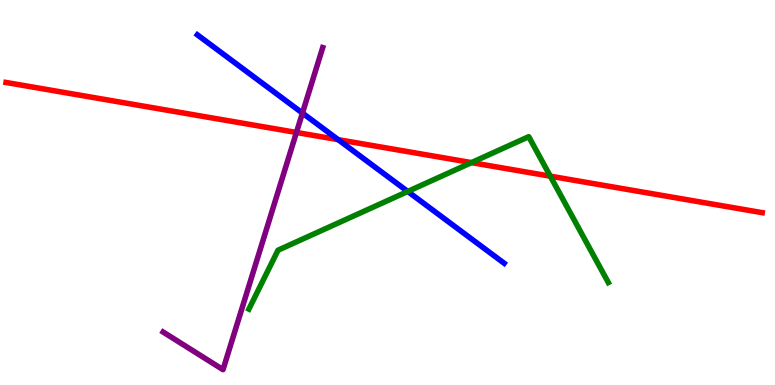[{'lines': ['blue', 'red'], 'intersections': [{'x': 4.36, 'y': 6.37}]}, {'lines': ['green', 'red'], 'intersections': [{'x': 6.08, 'y': 5.78}, {'x': 7.1, 'y': 5.42}]}, {'lines': ['purple', 'red'], 'intersections': [{'x': 3.82, 'y': 6.56}]}, {'lines': ['blue', 'green'], 'intersections': [{'x': 5.26, 'y': 5.03}]}, {'lines': ['blue', 'purple'], 'intersections': [{'x': 3.9, 'y': 7.06}]}, {'lines': ['green', 'purple'], 'intersections': []}]